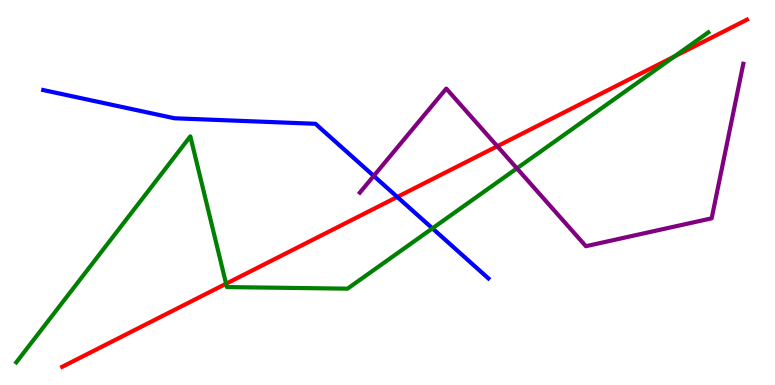[{'lines': ['blue', 'red'], 'intersections': [{'x': 5.13, 'y': 4.88}]}, {'lines': ['green', 'red'], 'intersections': [{'x': 2.92, 'y': 2.63}, {'x': 8.7, 'y': 8.53}]}, {'lines': ['purple', 'red'], 'intersections': [{'x': 6.42, 'y': 6.2}]}, {'lines': ['blue', 'green'], 'intersections': [{'x': 5.58, 'y': 4.07}]}, {'lines': ['blue', 'purple'], 'intersections': [{'x': 4.82, 'y': 5.43}]}, {'lines': ['green', 'purple'], 'intersections': [{'x': 6.67, 'y': 5.63}]}]